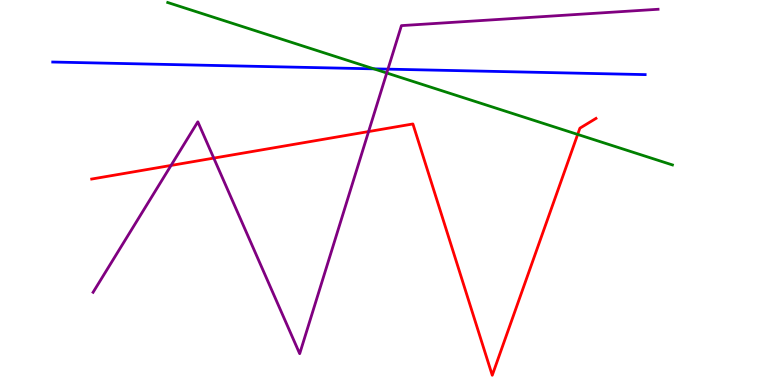[{'lines': ['blue', 'red'], 'intersections': []}, {'lines': ['green', 'red'], 'intersections': [{'x': 7.45, 'y': 6.51}]}, {'lines': ['purple', 'red'], 'intersections': [{'x': 2.21, 'y': 5.7}, {'x': 2.76, 'y': 5.89}, {'x': 4.76, 'y': 6.58}]}, {'lines': ['blue', 'green'], 'intersections': [{'x': 4.82, 'y': 8.21}]}, {'lines': ['blue', 'purple'], 'intersections': [{'x': 5.01, 'y': 8.2}]}, {'lines': ['green', 'purple'], 'intersections': [{'x': 4.99, 'y': 8.1}]}]